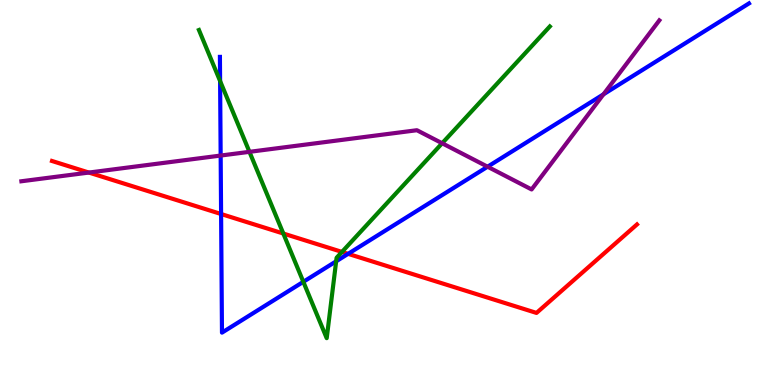[{'lines': ['blue', 'red'], 'intersections': [{'x': 2.85, 'y': 4.44}, {'x': 4.49, 'y': 3.41}]}, {'lines': ['green', 'red'], 'intersections': [{'x': 3.66, 'y': 3.93}, {'x': 4.41, 'y': 3.46}]}, {'lines': ['purple', 'red'], 'intersections': [{'x': 1.15, 'y': 5.52}]}, {'lines': ['blue', 'green'], 'intersections': [{'x': 2.84, 'y': 7.89}, {'x': 3.91, 'y': 2.68}, {'x': 4.34, 'y': 3.21}]}, {'lines': ['blue', 'purple'], 'intersections': [{'x': 2.85, 'y': 5.96}, {'x': 6.29, 'y': 5.67}, {'x': 7.79, 'y': 7.55}]}, {'lines': ['green', 'purple'], 'intersections': [{'x': 3.22, 'y': 6.06}, {'x': 5.71, 'y': 6.28}]}]